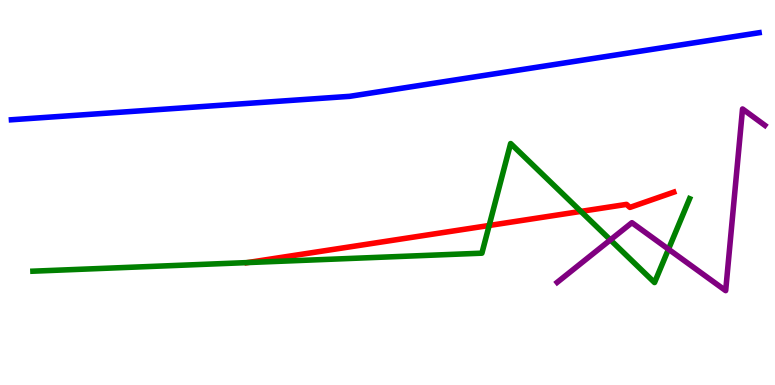[{'lines': ['blue', 'red'], 'intersections': []}, {'lines': ['green', 'red'], 'intersections': [{'x': 3.19, 'y': 3.18}, {'x': 6.31, 'y': 4.14}, {'x': 7.5, 'y': 4.51}]}, {'lines': ['purple', 'red'], 'intersections': []}, {'lines': ['blue', 'green'], 'intersections': []}, {'lines': ['blue', 'purple'], 'intersections': []}, {'lines': ['green', 'purple'], 'intersections': [{'x': 7.88, 'y': 3.77}, {'x': 8.63, 'y': 3.53}]}]